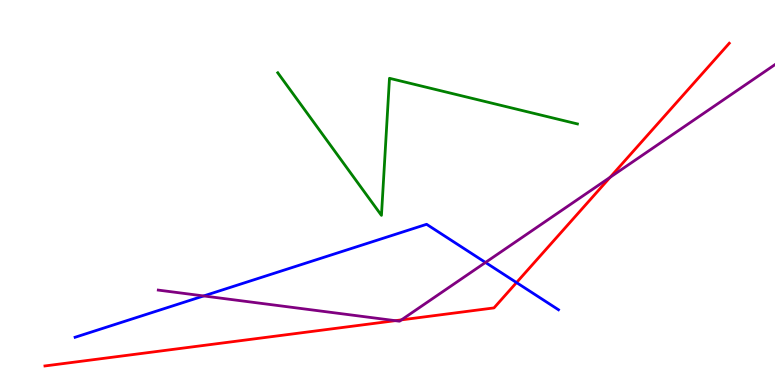[{'lines': ['blue', 'red'], 'intersections': [{'x': 6.66, 'y': 2.66}]}, {'lines': ['green', 'red'], 'intersections': []}, {'lines': ['purple', 'red'], 'intersections': [{'x': 5.1, 'y': 1.67}, {'x': 5.18, 'y': 1.69}, {'x': 7.87, 'y': 5.4}]}, {'lines': ['blue', 'green'], 'intersections': []}, {'lines': ['blue', 'purple'], 'intersections': [{'x': 2.63, 'y': 2.31}, {'x': 6.26, 'y': 3.18}]}, {'lines': ['green', 'purple'], 'intersections': []}]